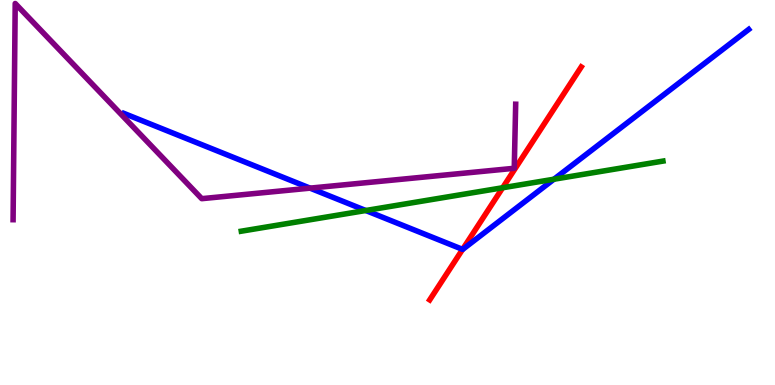[{'lines': ['blue', 'red'], 'intersections': [{'x': 5.97, 'y': 3.52}]}, {'lines': ['green', 'red'], 'intersections': [{'x': 6.49, 'y': 5.12}]}, {'lines': ['purple', 'red'], 'intersections': []}, {'lines': ['blue', 'green'], 'intersections': [{'x': 4.72, 'y': 4.53}, {'x': 7.15, 'y': 5.34}]}, {'lines': ['blue', 'purple'], 'intersections': [{'x': 4.0, 'y': 5.11}]}, {'lines': ['green', 'purple'], 'intersections': []}]